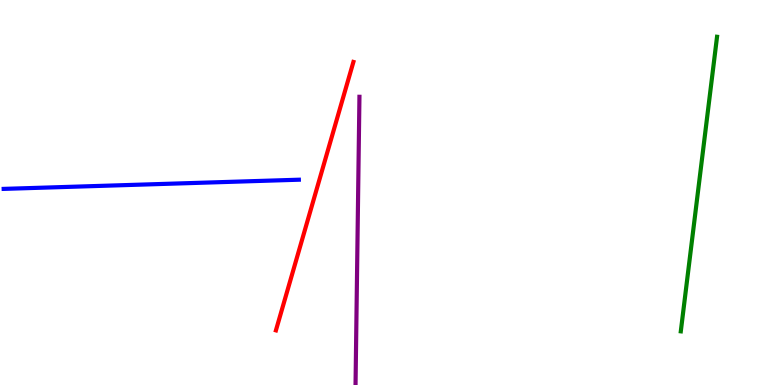[{'lines': ['blue', 'red'], 'intersections': []}, {'lines': ['green', 'red'], 'intersections': []}, {'lines': ['purple', 'red'], 'intersections': []}, {'lines': ['blue', 'green'], 'intersections': []}, {'lines': ['blue', 'purple'], 'intersections': []}, {'lines': ['green', 'purple'], 'intersections': []}]